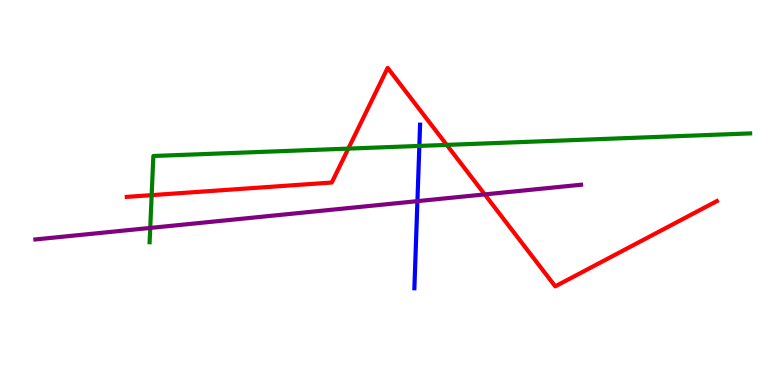[{'lines': ['blue', 'red'], 'intersections': []}, {'lines': ['green', 'red'], 'intersections': [{'x': 1.96, 'y': 4.93}, {'x': 4.49, 'y': 6.14}, {'x': 5.76, 'y': 6.24}]}, {'lines': ['purple', 'red'], 'intersections': [{'x': 6.25, 'y': 4.95}]}, {'lines': ['blue', 'green'], 'intersections': [{'x': 5.41, 'y': 6.21}]}, {'lines': ['blue', 'purple'], 'intersections': [{'x': 5.39, 'y': 4.78}]}, {'lines': ['green', 'purple'], 'intersections': [{'x': 1.94, 'y': 4.08}]}]